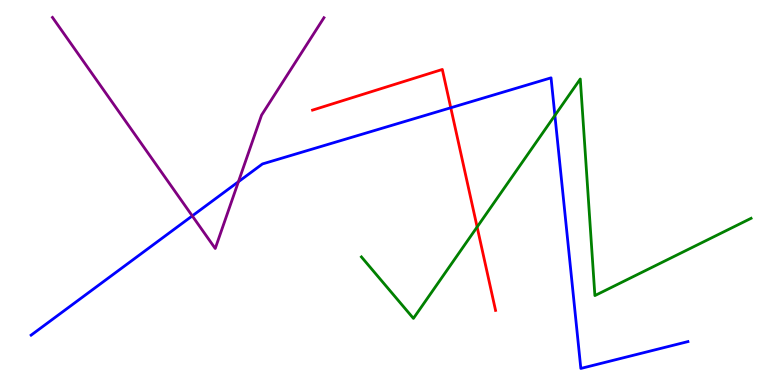[{'lines': ['blue', 'red'], 'intersections': [{'x': 5.82, 'y': 7.2}]}, {'lines': ['green', 'red'], 'intersections': [{'x': 6.16, 'y': 4.1}]}, {'lines': ['purple', 'red'], 'intersections': []}, {'lines': ['blue', 'green'], 'intersections': [{'x': 7.16, 'y': 7.0}]}, {'lines': ['blue', 'purple'], 'intersections': [{'x': 2.48, 'y': 4.39}, {'x': 3.08, 'y': 5.28}]}, {'lines': ['green', 'purple'], 'intersections': []}]